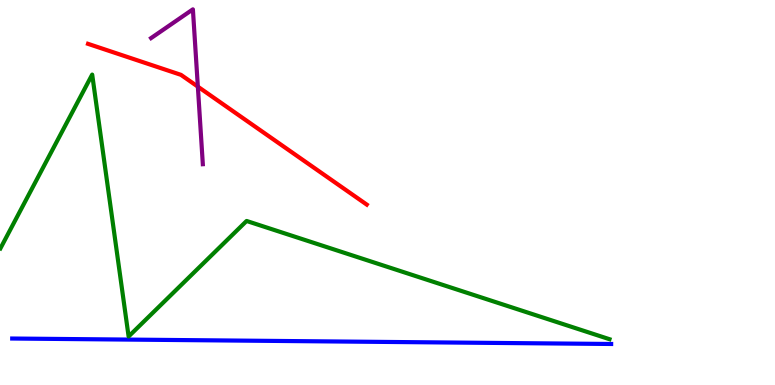[{'lines': ['blue', 'red'], 'intersections': []}, {'lines': ['green', 'red'], 'intersections': []}, {'lines': ['purple', 'red'], 'intersections': [{'x': 2.55, 'y': 7.75}]}, {'lines': ['blue', 'green'], 'intersections': []}, {'lines': ['blue', 'purple'], 'intersections': []}, {'lines': ['green', 'purple'], 'intersections': []}]